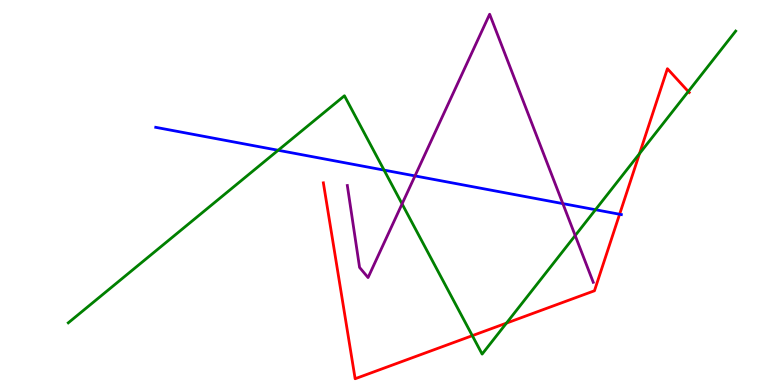[{'lines': ['blue', 'red'], 'intersections': [{'x': 7.99, 'y': 4.44}]}, {'lines': ['green', 'red'], 'intersections': [{'x': 6.09, 'y': 1.28}, {'x': 6.53, 'y': 1.61}, {'x': 8.25, 'y': 6.01}, {'x': 8.88, 'y': 7.62}]}, {'lines': ['purple', 'red'], 'intersections': []}, {'lines': ['blue', 'green'], 'intersections': [{'x': 3.59, 'y': 6.1}, {'x': 4.96, 'y': 5.58}, {'x': 7.68, 'y': 4.55}]}, {'lines': ['blue', 'purple'], 'intersections': [{'x': 5.35, 'y': 5.43}, {'x': 7.26, 'y': 4.71}]}, {'lines': ['green', 'purple'], 'intersections': [{'x': 5.19, 'y': 4.7}, {'x': 7.42, 'y': 3.88}]}]